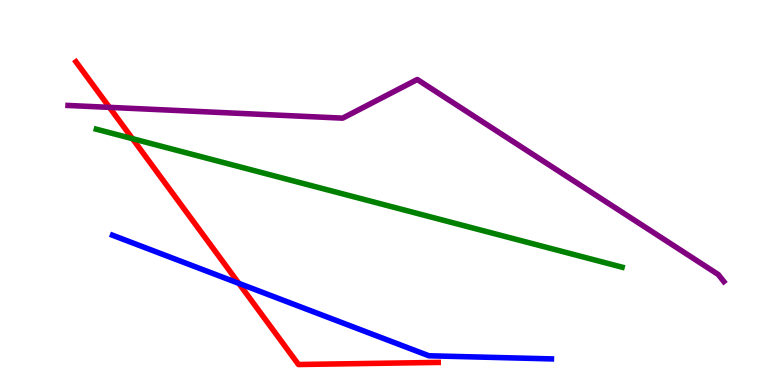[{'lines': ['blue', 'red'], 'intersections': [{'x': 3.08, 'y': 2.64}]}, {'lines': ['green', 'red'], 'intersections': [{'x': 1.71, 'y': 6.4}]}, {'lines': ['purple', 'red'], 'intersections': [{'x': 1.41, 'y': 7.21}]}, {'lines': ['blue', 'green'], 'intersections': []}, {'lines': ['blue', 'purple'], 'intersections': []}, {'lines': ['green', 'purple'], 'intersections': []}]